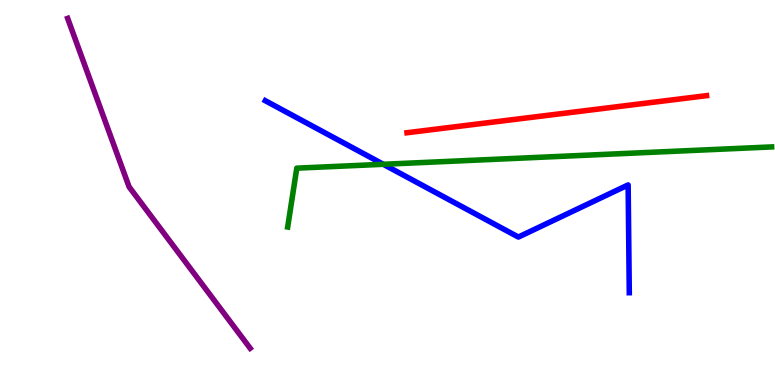[{'lines': ['blue', 'red'], 'intersections': []}, {'lines': ['green', 'red'], 'intersections': []}, {'lines': ['purple', 'red'], 'intersections': []}, {'lines': ['blue', 'green'], 'intersections': [{'x': 4.95, 'y': 5.73}]}, {'lines': ['blue', 'purple'], 'intersections': []}, {'lines': ['green', 'purple'], 'intersections': []}]